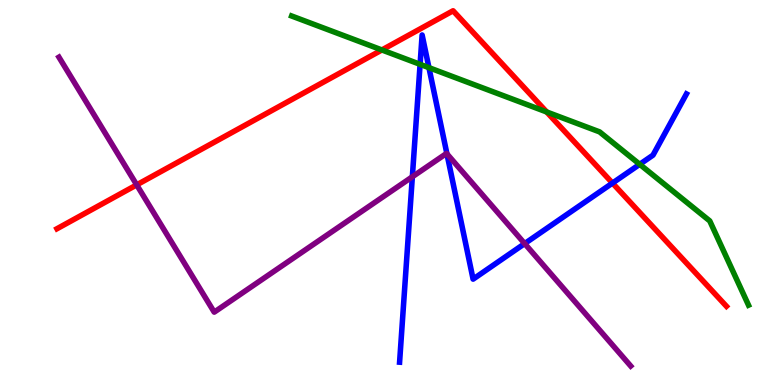[{'lines': ['blue', 'red'], 'intersections': [{'x': 7.9, 'y': 5.24}]}, {'lines': ['green', 'red'], 'intersections': [{'x': 4.93, 'y': 8.7}, {'x': 7.05, 'y': 7.09}]}, {'lines': ['purple', 'red'], 'intersections': [{'x': 1.76, 'y': 5.2}]}, {'lines': ['blue', 'green'], 'intersections': [{'x': 5.42, 'y': 8.33}, {'x': 5.53, 'y': 8.24}, {'x': 8.25, 'y': 5.73}]}, {'lines': ['blue', 'purple'], 'intersections': [{'x': 5.32, 'y': 5.41}, {'x': 5.77, 'y': 6.0}, {'x': 6.77, 'y': 3.67}]}, {'lines': ['green', 'purple'], 'intersections': []}]